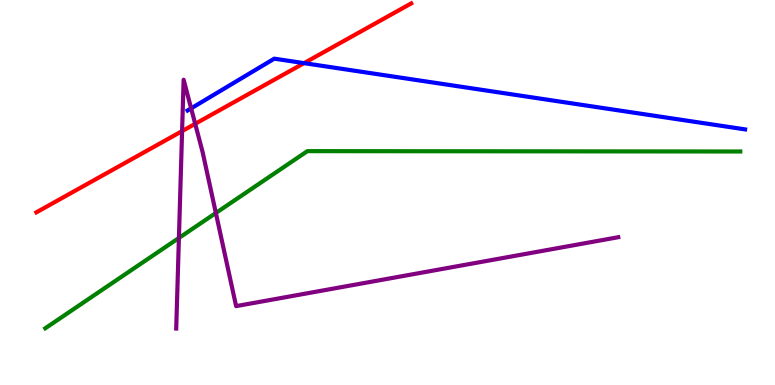[{'lines': ['blue', 'red'], 'intersections': [{'x': 3.92, 'y': 8.36}]}, {'lines': ['green', 'red'], 'intersections': []}, {'lines': ['purple', 'red'], 'intersections': [{'x': 2.35, 'y': 6.59}, {'x': 2.52, 'y': 6.78}]}, {'lines': ['blue', 'green'], 'intersections': []}, {'lines': ['blue', 'purple'], 'intersections': [{'x': 2.47, 'y': 7.19}]}, {'lines': ['green', 'purple'], 'intersections': [{'x': 2.31, 'y': 3.82}, {'x': 2.79, 'y': 4.47}]}]